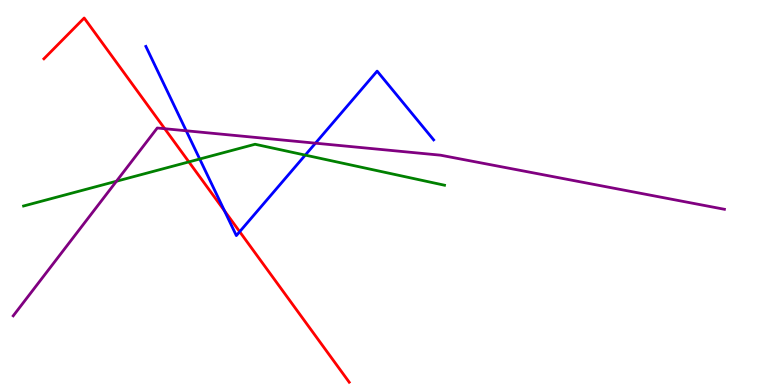[{'lines': ['blue', 'red'], 'intersections': [{'x': 2.9, 'y': 4.52}, {'x': 3.09, 'y': 3.98}]}, {'lines': ['green', 'red'], 'intersections': [{'x': 2.44, 'y': 5.79}]}, {'lines': ['purple', 'red'], 'intersections': [{'x': 2.13, 'y': 6.66}]}, {'lines': ['blue', 'green'], 'intersections': [{'x': 2.58, 'y': 5.87}, {'x': 3.94, 'y': 5.97}]}, {'lines': ['blue', 'purple'], 'intersections': [{'x': 2.4, 'y': 6.6}, {'x': 4.07, 'y': 6.28}]}, {'lines': ['green', 'purple'], 'intersections': [{'x': 1.5, 'y': 5.29}]}]